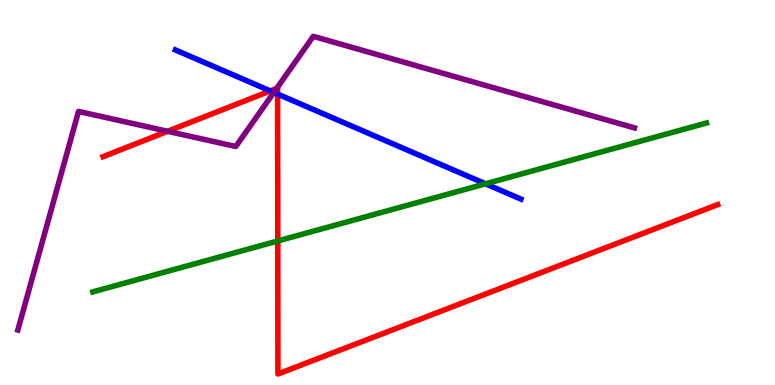[{'lines': ['blue', 'red'], 'intersections': [{'x': 3.49, 'y': 7.64}, {'x': 3.58, 'y': 7.56}]}, {'lines': ['green', 'red'], 'intersections': [{'x': 3.58, 'y': 3.74}]}, {'lines': ['purple', 'red'], 'intersections': [{'x': 2.16, 'y': 6.59}, {'x': 3.57, 'y': 7.7}]}, {'lines': ['blue', 'green'], 'intersections': [{'x': 6.26, 'y': 5.23}]}, {'lines': ['blue', 'purple'], 'intersections': [{'x': 3.53, 'y': 7.6}]}, {'lines': ['green', 'purple'], 'intersections': []}]